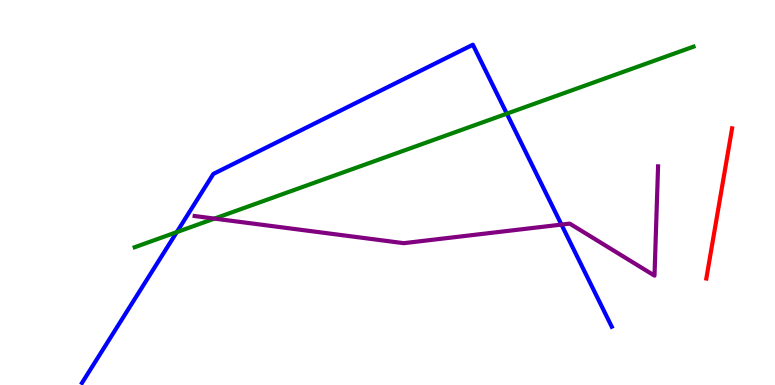[{'lines': ['blue', 'red'], 'intersections': []}, {'lines': ['green', 'red'], 'intersections': []}, {'lines': ['purple', 'red'], 'intersections': []}, {'lines': ['blue', 'green'], 'intersections': [{'x': 2.28, 'y': 3.97}, {'x': 6.54, 'y': 7.05}]}, {'lines': ['blue', 'purple'], 'intersections': [{'x': 7.24, 'y': 4.17}]}, {'lines': ['green', 'purple'], 'intersections': [{'x': 2.77, 'y': 4.32}]}]